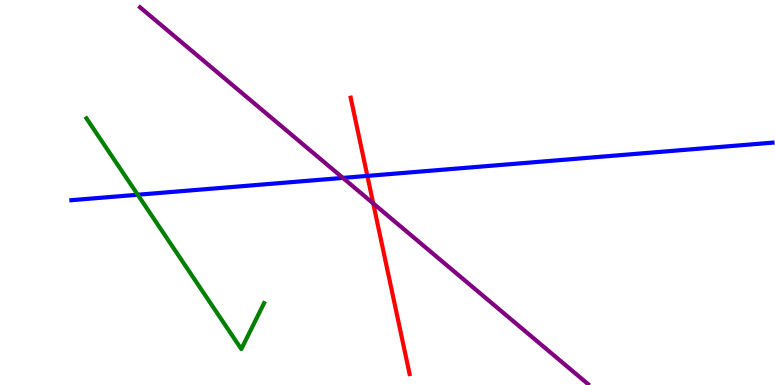[{'lines': ['blue', 'red'], 'intersections': [{'x': 4.74, 'y': 5.43}]}, {'lines': ['green', 'red'], 'intersections': []}, {'lines': ['purple', 'red'], 'intersections': [{'x': 4.82, 'y': 4.72}]}, {'lines': ['blue', 'green'], 'intersections': [{'x': 1.78, 'y': 4.94}]}, {'lines': ['blue', 'purple'], 'intersections': [{'x': 4.42, 'y': 5.38}]}, {'lines': ['green', 'purple'], 'intersections': []}]